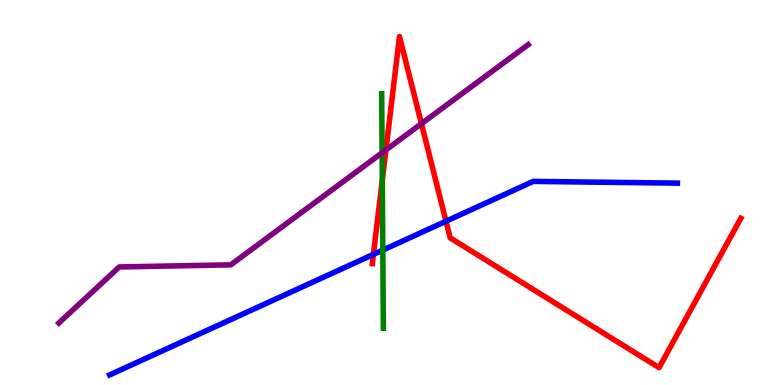[{'lines': ['blue', 'red'], 'intersections': [{'x': 4.82, 'y': 3.39}, {'x': 5.75, 'y': 4.25}]}, {'lines': ['green', 'red'], 'intersections': [{'x': 4.93, 'y': 5.32}]}, {'lines': ['purple', 'red'], 'intersections': [{'x': 4.98, 'y': 6.1}, {'x': 5.44, 'y': 6.79}]}, {'lines': ['blue', 'green'], 'intersections': [{'x': 4.94, 'y': 3.5}]}, {'lines': ['blue', 'purple'], 'intersections': []}, {'lines': ['green', 'purple'], 'intersections': [{'x': 4.93, 'y': 6.03}]}]